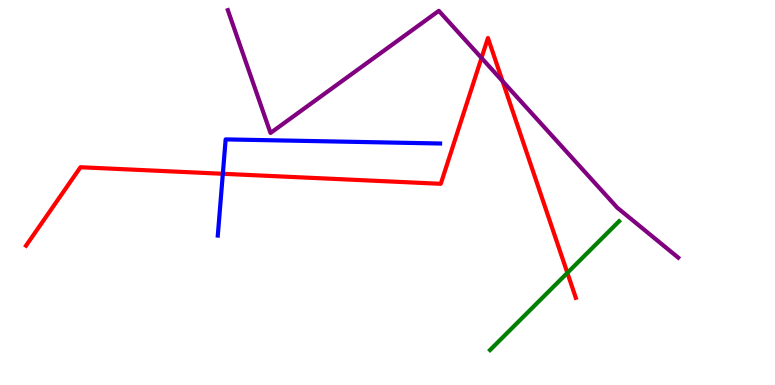[{'lines': ['blue', 'red'], 'intersections': [{'x': 2.88, 'y': 5.49}]}, {'lines': ['green', 'red'], 'intersections': [{'x': 7.32, 'y': 2.91}]}, {'lines': ['purple', 'red'], 'intersections': [{'x': 6.21, 'y': 8.5}, {'x': 6.48, 'y': 7.89}]}, {'lines': ['blue', 'green'], 'intersections': []}, {'lines': ['blue', 'purple'], 'intersections': []}, {'lines': ['green', 'purple'], 'intersections': []}]